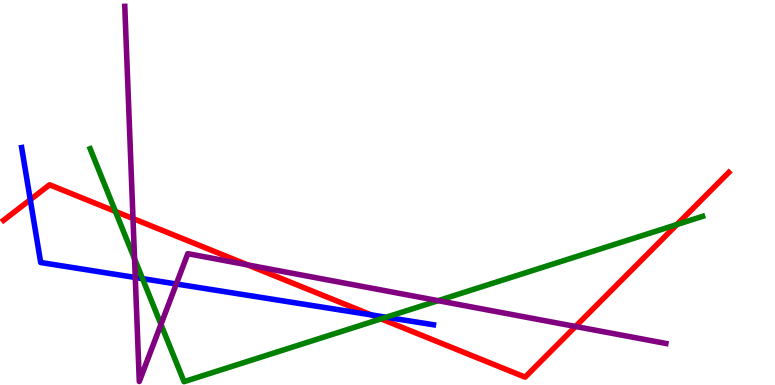[{'lines': ['blue', 'red'], 'intersections': [{'x': 0.391, 'y': 4.81}, {'x': 4.79, 'y': 1.82}]}, {'lines': ['green', 'red'], 'intersections': [{'x': 1.49, 'y': 4.51}, {'x': 4.92, 'y': 1.72}, {'x': 8.73, 'y': 4.17}]}, {'lines': ['purple', 'red'], 'intersections': [{'x': 1.72, 'y': 4.32}, {'x': 3.2, 'y': 3.12}, {'x': 7.43, 'y': 1.52}]}, {'lines': ['blue', 'green'], 'intersections': [{'x': 1.84, 'y': 2.76}, {'x': 4.98, 'y': 1.76}]}, {'lines': ['blue', 'purple'], 'intersections': [{'x': 1.75, 'y': 2.79}, {'x': 2.27, 'y': 2.62}]}, {'lines': ['green', 'purple'], 'intersections': [{'x': 1.74, 'y': 3.28}, {'x': 2.08, 'y': 1.57}, {'x': 5.65, 'y': 2.19}]}]